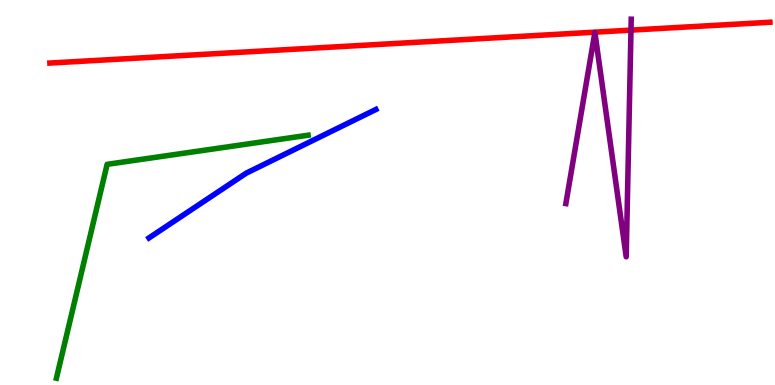[{'lines': ['blue', 'red'], 'intersections': []}, {'lines': ['green', 'red'], 'intersections': []}, {'lines': ['purple', 'red'], 'intersections': [{'x': 8.14, 'y': 9.22}]}, {'lines': ['blue', 'green'], 'intersections': []}, {'lines': ['blue', 'purple'], 'intersections': []}, {'lines': ['green', 'purple'], 'intersections': []}]